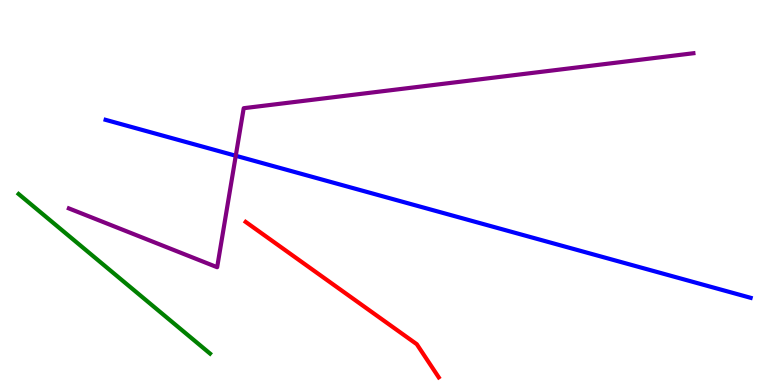[{'lines': ['blue', 'red'], 'intersections': []}, {'lines': ['green', 'red'], 'intersections': []}, {'lines': ['purple', 'red'], 'intersections': []}, {'lines': ['blue', 'green'], 'intersections': []}, {'lines': ['blue', 'purple'], 'intersections': [{'x': 3.04, 'y': 5.95}]}, {'lines': ['green', 'purple'], 'intersections': []}]